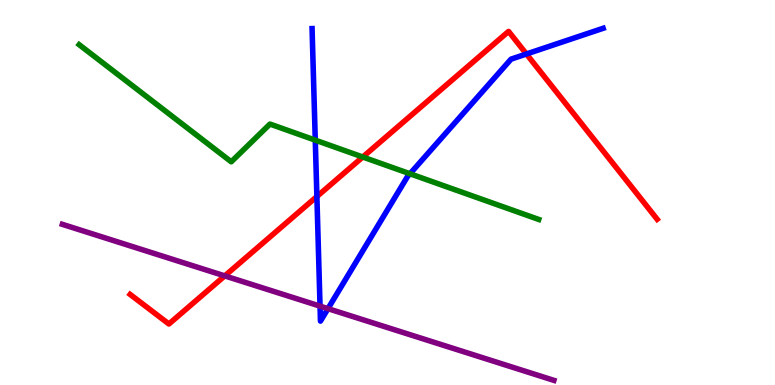[{'lines': ['blue', 'red'], 'intersections': [{'x': 4.09, 'y': 4.9}, {'x': 6.79, 'y': 8.6}]}, {'lines': ['green', 'red'], 'intersections': [{'x': 4.68, 'y': 5.92}]}, {'lines': ['purple', 'red'], 'intersections': [{'x': 2.9, 'y': 2.83}]}, {'lines': ['blue', 'green'], 'intersections': [{'x': 4.07, 'y': 6.36}, {'x': 5.29, 'y': 5.49}]}, {'lines': ['blue', 'purple'], 'intersections': [{'x': 4.13, 'y': 2.05}, {'x': 4.23, 'y': 1.98}]}, {'lines': ['green', 'purple'], 'intersections': []}]